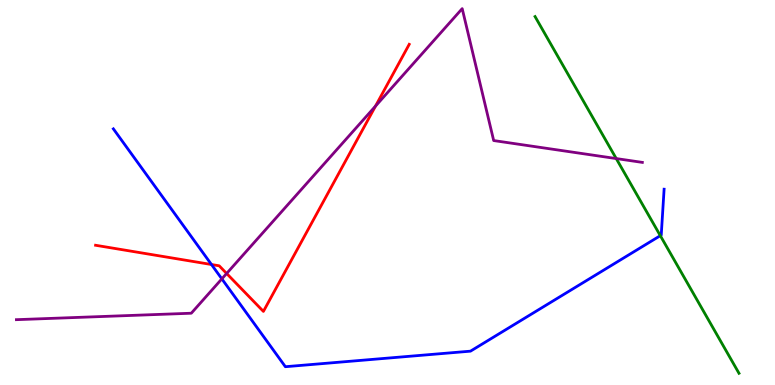[{'lines': ['blue', 'red'], 'intersections': [{'x': 2.73, 'y': 3.13}]}, {'lines': ['green', 'red'], 'intersections': []}, {'lines': ['purple', 'red'], 'intersections': [{'x': 2.92, 'y': 2.9}, {'x': 4.85, 'y': 7.24}]}, {'lines': ['blue', 'green'], 'intersections': [{'x': 8.52, 'y': 3.88}]}, {'lines': ['blue', 'purple'], 'intersections': [{'x': 2.86, 'y': 2.76}]}, {'lines': ['green', 'purple'], 'intersections': [{'x': 7.95, 'y': 5.88}]}]